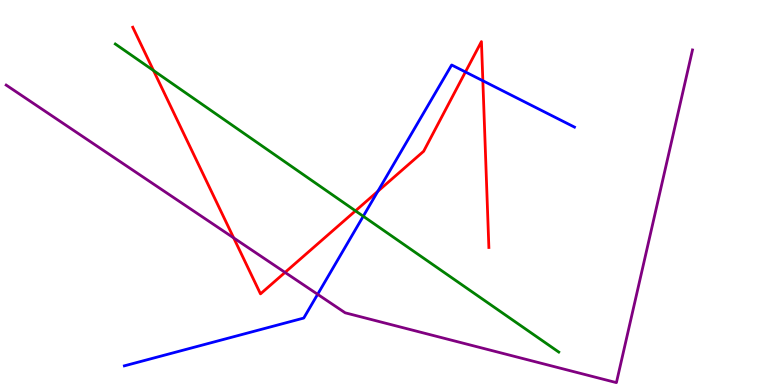[{'lines': ['blue', 'red'], 'intersections': [{'x': 4.88, 'y': 5.03}, {'x': 6.01, 'y': 8.13}, {'x': 6.23, 'y': 7.9}]}, {'lines': ['green', 'red'], 'intersections': [{'x': 1.98, 'y': 8.17}, {'x': 4.59, 'y': 4.52}]}, {'lines': ['purple', 'red'], 'intersections': [{'x': 3.02, 'y': 3.82}, {'x': 3.68, 'y': 2.92}]}, {'lines': ['blue', 'green'], 'intersections': [{'x': 4.69, 'y': 4.38}]}, {'lines': ['blue', 'purple'], 'intersections': [{'x': 4.1, 'y': 2.36}]}, {'lines': ['green', 'purple'], 'intersections': []}]